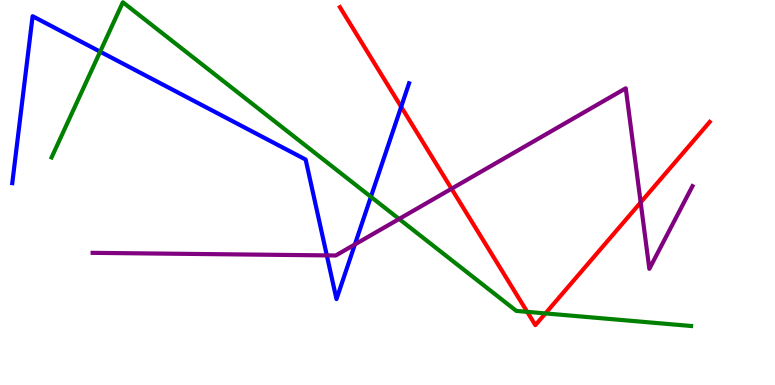[{'lines': ['blue', 'red'], 'intersections': [{'x': 5.18, 'y': 7.23}]}, {'lines': ['green', 'red'], 'intersections': [{'x': 6.8, 'y': 1.9}, {'x': 7.04, 'y': 1.86}]}, {'lines': ['purple', 'red'], 'intersections': [{'x': 5.83, 'y': 5.1}, {'x': 8.27, 'y': 4.74}]}, {'lines': ['blue', 'green'], 'intersections': [{'x': 1.29, 'y': 8.66}, {'x': 4.79, 'y': 4.89}]}, {'lines': ['blue', 'purple'], 'intersections': [{'x': 4.22, 'y': 3.37}, {'x': 4.58, 'y': 3.65}]}, {'lines': ['green', 'purple'], 'intersections': [{'x': 5.15, 'y': 4.31}]}]